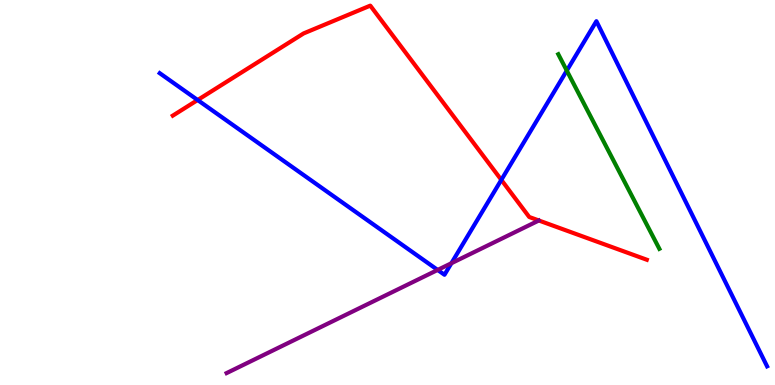[{'lines': ['blue', 'red'], 'intersections': [{'x': 2.55, 'y': 7.4}, {'x': 6.47, 'y': 5.33}]}, {'lines': ['green', 'red'], 'intersections': []}, {'lines': ['purple', 'red'], 'intersections': []}, {'lines': ['blue', 'green'], 'intersections': [{'x': 7.31, 'y': 8.17}]}, {'lines': ['blue', 'purple'], 'intersections': [{'x': 5.65, 'y': 2.99}, {'x': 5.82, 'y': 3.16}]}, {'lines': ['green', 'purple'], 'intersections': []}]